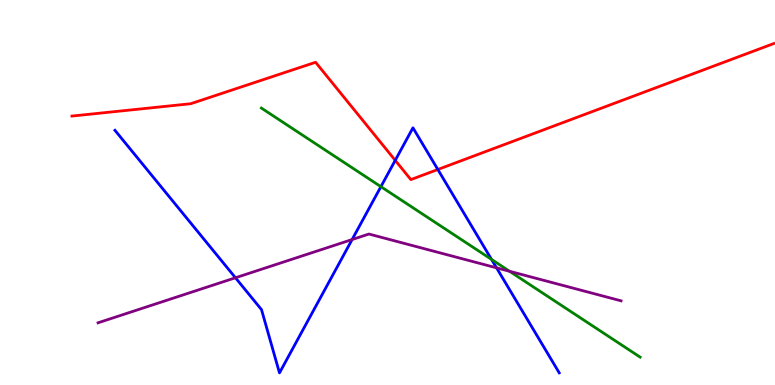[{'lines': ['blue', 'red'], 'intersections': [{'x': 5.1, 'y': 5.83}, {'x': 5.65, 'y': 5.6}]}, {'lines': ['green', 'red'], 'intersections': []}, {'lines': ['purple', 'red'], 'intersections': []}, {'lines': ['blue', 'green'], 'intersections': [{'x': 4.91, 'y': 5.15}, {'x': 6.34, 'y': 3.26}]}, {'lines': ['blue', 'purple'], 'intersections': [{'x': 3.04, 'y': 2.79}, {'x': 4.54, 'y': 3.78}, {'x': 6.41, 'y': 3.04}]}, {'lines': ['green', 'purple'], 'intersections': [{'x': 6.58, 'y': 2.95}]}]